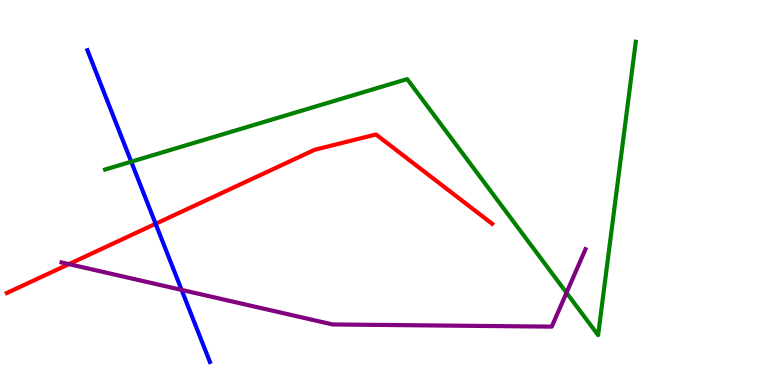[{'lines': ['blue', 'red'], 'intersections': [{'x': 2.01, 'y': 4.19}]}, {'lines': ['green', 'red'], 'intersections': []}, {'lines': ['purple', 'red'], 'intersections': [{'x': 0.889, 'y': 3.14}]}, {'lines': ['blue', 'green'], 'intersections': [{'x': 1.69, 'y': 5.8}]}, {'lines': ['blue', 'purple'], 'intersections': [{'x': 2.34, 'y': 2.47}]}, {'lines': ['green', 'purple'], 'intersections': [{'x': 7.31, 'y': 2.4}]}]